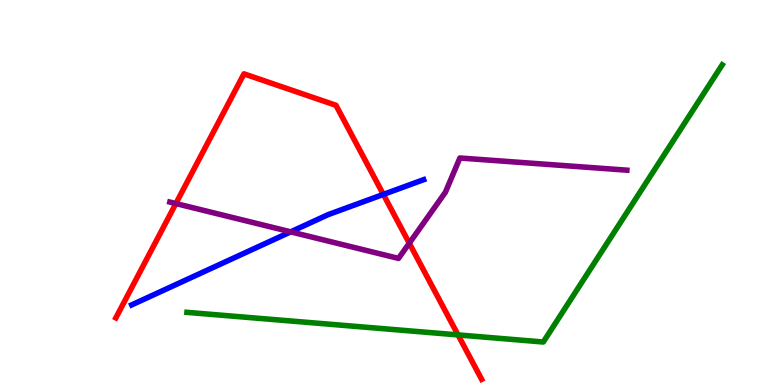[{'lines': ['blue', 'red'], 'intersections': [{'x': 4.95, 'y': 4.95}]}, {'lines': ['green', 'red'], 'intersections': [{'x': 5.91, 'y': 1.3}]}, {'lines': ['purple', 'red'], 'intersections': [{'x': 2.27, 'y': 4.71}, {'x': 5.28, 'y': 3.68}]}, {'lines': ['blue', 'green'], 'intersections': []}, {'lines': ['blue', 'purple'], 'intersections': [{'x': 3.75, 'y': 3.98}]}, {'lines': ['green', 'purple'], 'intersections': []}]